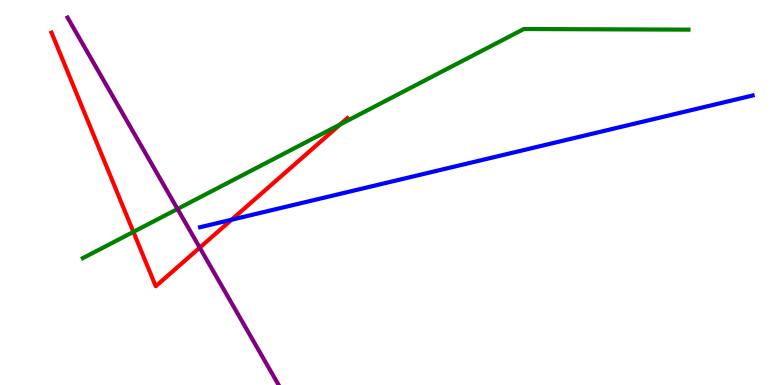[{'lines': ['blue', 'red'], 'intersections': [{'x': 2.99, 'y': 4.29}]}, {'lines': ['green', 'red'], 'intersections': [{'x': 1.72, 'y': 3.98}, {'x': 4.39, 'y': 6.77}]}, {'lines': ['purple', 'red'], 'intersections': [{'x': 2.58, 'y': 3.57}]}, {'lines': ['blue', 'green'], 'intersections': []}, {'lines': ['blue', 'purple'], 'intersections': []}, {'lines': ['green', 'purple'], 'intersections': [{'x': 2.29, 'y': 4.57}]}]